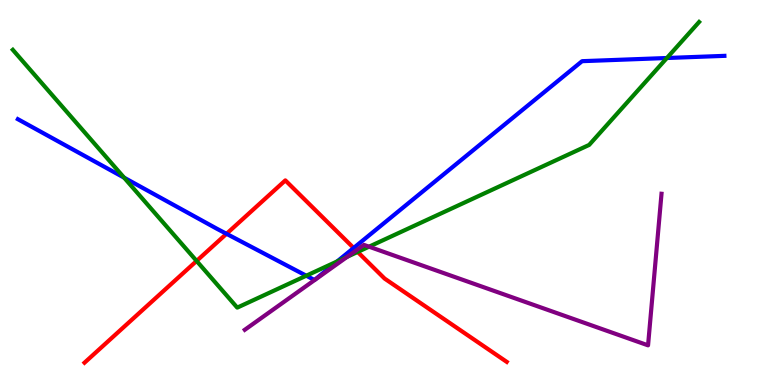[{'lines': ['blue', 'red'], 'intersections': [{'x': 2.92, 'y': 3.93}, {'x': 4.56, 'y': 3.56}]}, {'lines': ['green', 'red'], 'intersections': [{'x': 2.54, 'y': 3.22}, {'x': 4.62, 'y': 3.46}]}, {'lines': ['purple', 'red'], 'intersections': [{'x': 4.6, 'y': 3.5}]}, {'lines': ['blue', 'green'], 'intersections': [{'x': 1.6, 'y': 5.39}, {'x': 3.95, 'y': 2.84}, {'x': 4.35, 'y': 3.21}, {'x': 8.61, 'y': 8.49}]}, {'lines': ['blue', 'purple'], 'intersections': []}, {'lines': ['green', 'purple'], 'intersections': [{'x': 4.48, 'y': 3.33}, {'x': 4.76, 'y': 3.59}]}]